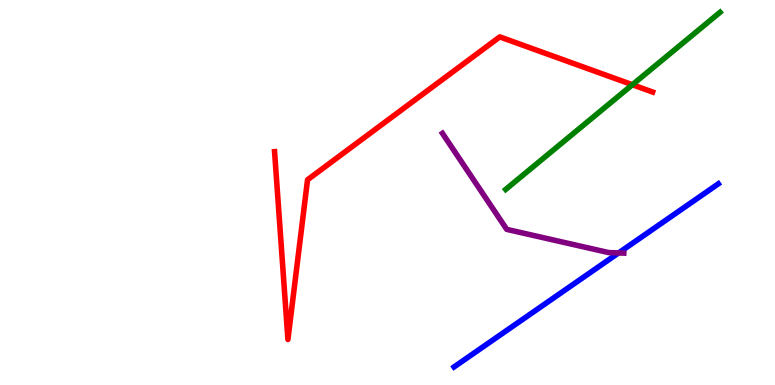[{'lines': ['blue', 'red'], 'intersections': []}, {'lines': ['green', 'red'], 'intersections': [{'x': 8.16, 'y': 7.8}]}, {'lines': ['purple', 'red'], 'intersections': []}, {'lines': ['blue', 'green'], 'intersections': []}, {'lines': ['blue', 'purple'], 'intersections': [{'x': 7.98, 'y': 3.43}]}, {'lines': ['green', 'purple'], 'intersections': []}]